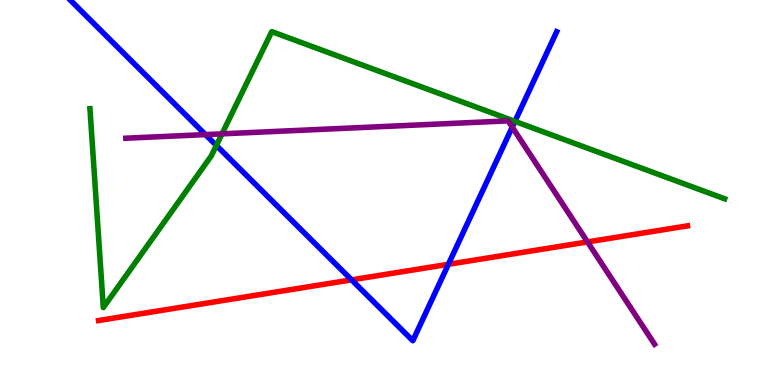[{'lines': ['blue', 'red'], 'intersections': [{'x': 4.54, 'y': 2.73}, {'x': 5.79, 'y': 3.14}]}, {'lines': ['green', 'red'], 'intersections': []}, {'lines': ['purple', 'red'], 'intersections': [{'x': 7.58, 'y': 3.72}]}, {'lines': ['blue', 'green'], 'intersections': [{'x': 2.79, 'y': 6.22}, {'x': 6.64, 'y': 6.85}]}, {'lines': ['blue', 'purple'], 'intersections': [{'x': 2.65, 'y': 6.5}, {'x': 6.61, 'y': 6.7}]}, {'lines': ['green', 'purple'], 'intersections': [{'x': 2.86, 'y': 6.52}]}]